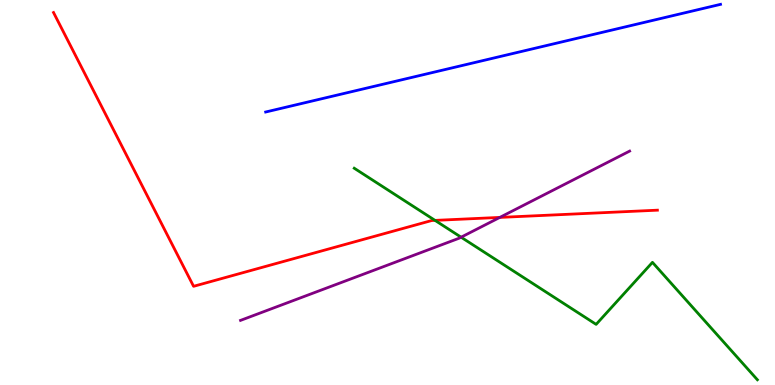[{'lines': ['blue', 'red'], 'intersections': []}, {'lines': ['green', 'red'], 'intersections': [{'x': 5.61, 'y': 4.28}]}, {'lines': ['purple', 'red'], 'intersections': [{'x': 6.45, 'y': 4.35}]}, {'lines': ['blue', 'green'], 'intersections': []}, {'lines': ['blue', 'purple'], 'intersections': []}, {'lines': ['green', 'purple'], 'intersections': [{'x': 5.95, 'y': 3.84}]}]